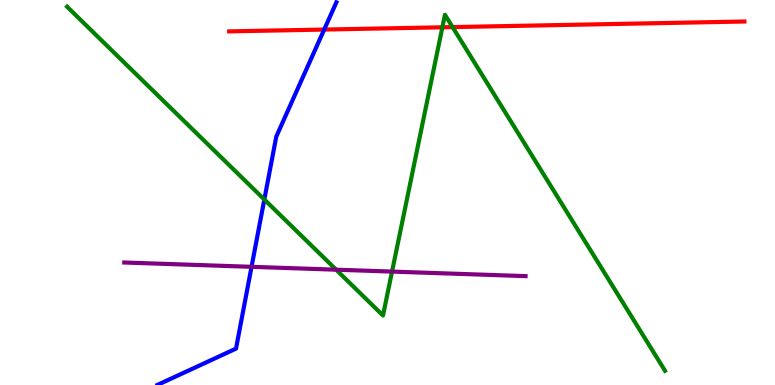[{'lines': ['blue', 'red'], 'intersections': [{'x': 4.18, 'y': 9.23}]}, {'lines': ['green', 'red'], 'intersections': [{'x': 5.71, 'y': 9.29}, {'x': 5.84, 'y': 9.3}]}, {'lines': ['purple', 'red'], 'intersections': []}, {'lines': ['blue', 'green'], 'intersections': [{'x': 3.41, 'y': 4.82}]}, {'lines': ['blue', 'purple'], 'intersections': [{'x': 3.25, 'y': 3.07}]}, {'lines': ['green', 'purple'], 'intersections': [{'x': 4.34, 'y': 2.99}, {'x': 5.06, 'y': 2.95}]}]